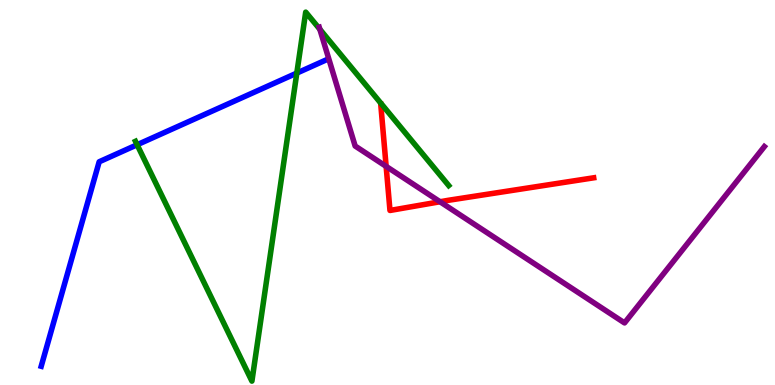[{'lines': ['blue', 'red'], 'intersections': []}, {'lines': ['green', 'red'], 'intersections': []}, {'lines': ['purple', 'red'], 'intersections': [{'x': 4.98, 'y': 5.68}, {'x': 5.68, 'y': 4.76}]}, {'lines': ['blue', 'green'], 'intersections': [{'x': 1.77, 'y': 6.24}, {'x': 3.83, 'y': 8.1}]}, {'lines': ['blue', 'purple'], 'intersections': []}, {'lines': ['green', 'purple'], 'intersections': [{'x': 4.13, 'y': 9.24}]}]